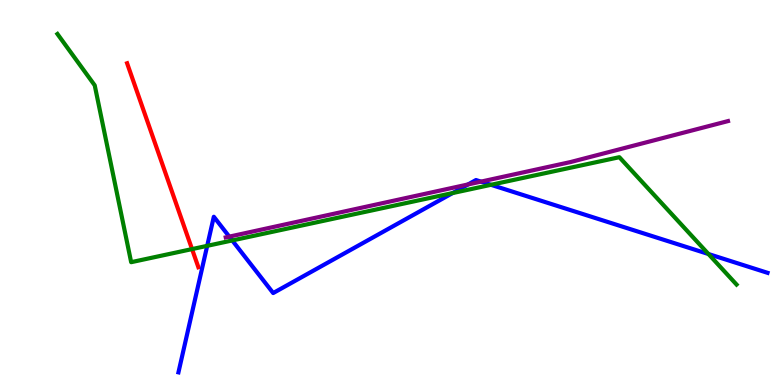[{'lines': ['blue', 'red'], 'intersections': []}, {'lines': ['green', 'red'], 'intersections': [{'x': 2.48, 'y': 3.53}]}, {'lines': ['purple', 'red'], 'intersections': []}, {'lines': ['blue', 'green'], 'intersections': [{'x': 2.67, 'y': 3.61}, {'x': 3.0, 'y': 3.75}, {'x': 5.84, 'y': 4.99}, {'x': 6.34, 'y': 5.2}, {'x': 9.14, 'y': 3.4}]}, {'lines': ['blue', 'purple'], 'intersections': [{'x': 2.96, 'y': 3.85}, {'x': 6.04, 'y': 5.21}, {'x': 6.21, 'y': 5.28}]}, {'lines': ['green', 'purple'], 'intersections': []}]